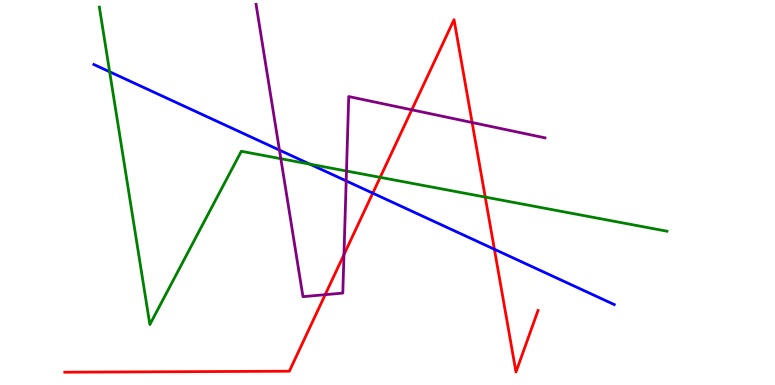[{'lines': ['blue', 'red'], 'intersections': [{'x': 4.81, 'y': 4.98}, {'x': 6.38, 'y': 3.53}]}, {'lines': ['green', 'red'], 'intersections': [{'x': 4.91, 'y': 5.39}, {'x': 6.26, 'y': 4.88}]}, {'lines': ['purple', 'red'], 'intersections': [{'x': 4.2, 'y': 2.35}, {'x': 4.44, 'y': 3.39}, {'x': 5.31, 'y': 7.15}, {'x': 6.09, 'y': 6.82}]}, {'lines': ['blue', 'green'], 'intersections': [{'x': 1.41, 'y': 8.14}, {'x': 4.0, 'y': 5.74}]}, {'lines': ['blue', 'purple'], 'intersections': [{'x': 3.61, 'y': 6.1}, {'x': 4.47, 'y': 5.3}]}, {'lines': ['green', 'purple'], 'intersections': [{'x': 3.62, 'y': 5.88}, {'x': 4.47, 'y': 5.56}]}]